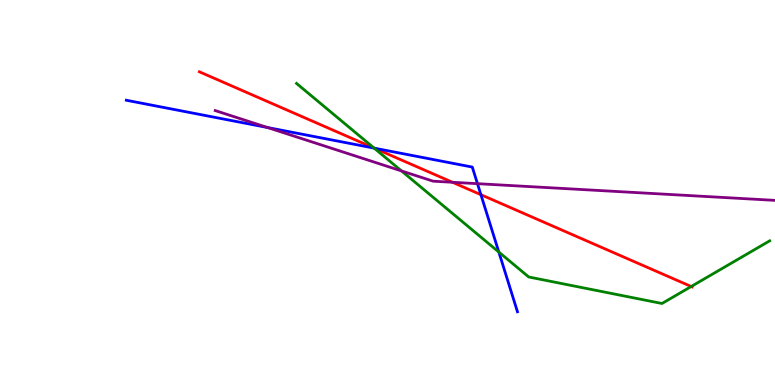[{'lines': ['blue', 'red'], 'intersections': [{'x': 4.83, 'y': 6.15}, {'x': 6.21, 'y': 4.94}]}, {'lines': ['green', 'red'], 'intersections': [{'x': 4.83, 'y': 6.15}, {'x': 8.92, 'y': 2.56}]}, {'lines': ['purple', 'red'], 'intersections': [{'x': 5.84, 'y': 5.27}]}, {'lines': ['blue', 'green'], 'intersections': [{'x': 4.83, 'y': 6.15}, {'x': 6.44, 'y': 3.45}]}, {'lines': ['blue', 'purple'], 'intersections': [{'x': 3.45, 'y': 6.69}, {'x': 6.16, 'y': 5.23}]}, {'lines': ['green', 'purple'], 'intersections': [{'x': 5.18, 'y': 5.56}]}]